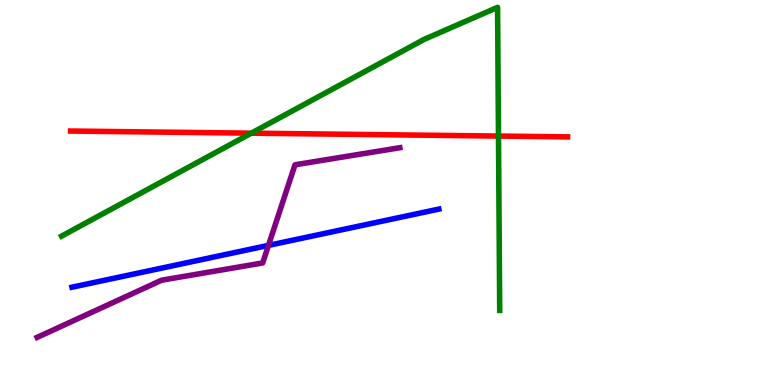[{'lines': ['blue', 'red'], 'intersections': []}, {'lines': ['green', 'red'], 'intersections': [{'x': 3.24, 'y': 6.54}, {'x': 6.43, 'y': 6.47}]}, {'lines': ['purple', 'red'], 'intersections': []}, {'lines': ['blue', 'green'], 'intersections': []}, {'lines': ['blue', 'purple'], 'intersections': [{'x': 3.46, 'y': 3.63}]}, {'lines': ['green', 'purple'], 'intersections': []}]